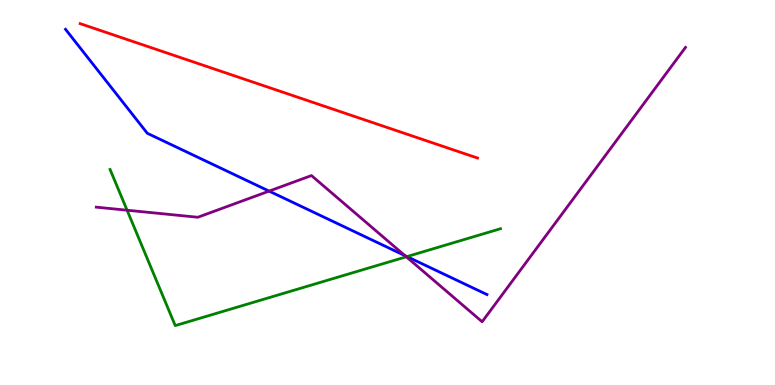[{'lines': ['blue', 'red'], 'intersections': []}, {'lines': ['green', 'red'], 'intersections': []}, {'lines': ['purple', 'red'], 'intersections': []}, {'lines': ['blue', 'green'], 'intersections': [{'x': 5.25, 'y': 3.34}]}, {'lines': ['blue', 'purple'], 'intersections': [{'x': 3.47, 'y': 5.04}, {'x': 5.22, 'y': 3.36}]}, {'lines': ['green', 'purple'], 'intersections': [{'x': 1.64, 'y': 4.54}, {'x': 5.24, 'y': 3.33}]}]